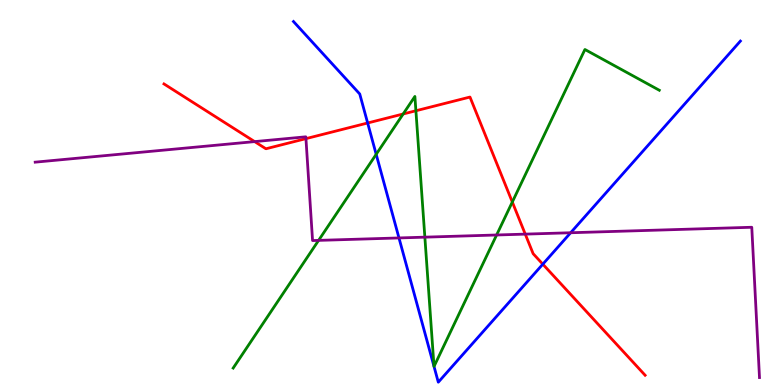[{'lines': ['blue', 'red'], 'intersections': [{'x': 4.74, 'y': 6.81}, {'x': 7.0, 'y': 3.14}]}, {'lines': ['green', 'red'], 'intersections': [{'x': 5.2, 'y': 7.04}, {'x': 5.37, 'y': 7.12}, {'x': 6.61, 'y': 4.75}]}, {'lines': ['purple', 'red'], 'intersections': [{'x': 3.29, 'y': 6.32}, {'x': 3.95, 'y': 6.4}, {'x': 6.78, 'y': 3.92}]}, {'lines': ['blue', 'green'], 'intersections': [{'x': 4.85, 'y': 5.99}]}, {'lines': ['blue', 'purple'], 'intersections': [{'x': 5.15, 'y': 3.82}, {'x': 7.36, 'y': 3.95}]}, {'lines': ['green', 'purple'], 'intersections': [{'x': 4.11, 'y': 3.76}, {'x': 5.48, 'y': 3.84}, {'x': 6.41, 'y': 3.9}]}]